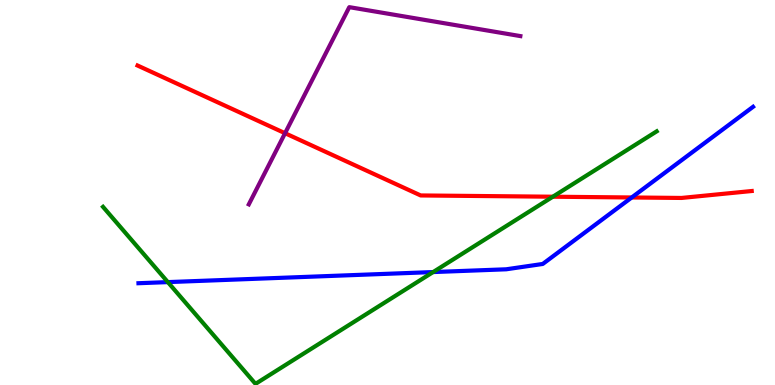[{'lines': ['blue', 'red'], 'intersections': [{'x': 8.15, 'y': 4.87}]}, {'lines': ['green', 'red'], 'intersections': [{'x': 7.13, 'y': 4.89}]}, {'lines': ['purple', 'red'], 'intersections': [{'x': 3.68, 'y': 6.54}]}, {'lines': ['blue', 'green'], 'intersections': [{'x': 2.17, 'y': 2.67}, {'x': 5.59, 'y': 2.93}]}, {'lines': ['blue', 'purple'], 'intersections': []}, {'lines': ['green', 'purple'], 'intersections': []}]